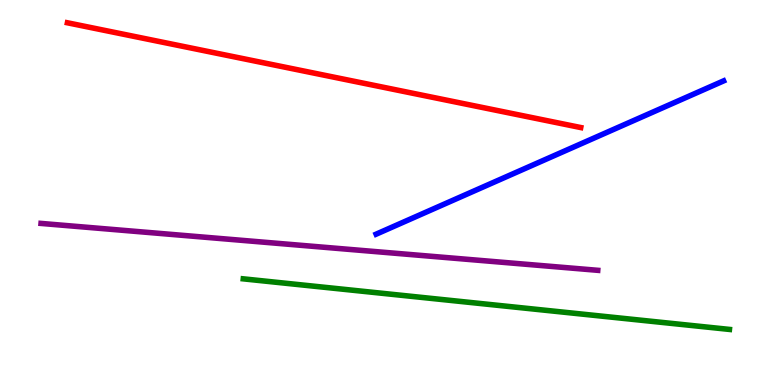[{'lines': ['blue', 'red'], 'intersections': []}, {'lines': ['green', 'red'], 'intersections': []}, {'lines': ['purple', 'red'], 'intersections': []}, {'lines': ['blue', 'green'], 'intersections': []}, {'lines': ['blue', 'purple'], 'intersections': []}, {'lines': ['green', 'purple'], 'intersections': []}]